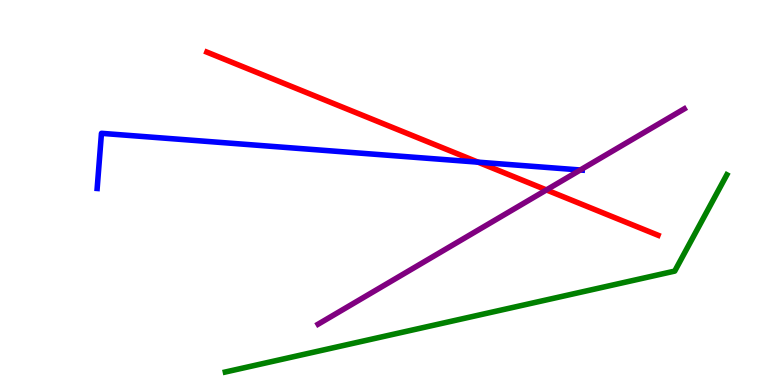[{'lines': ['blue', 'red'], 'intersections': [{'x': 6.17, 'y': 5.79}]}, {'lines': ['green', 'red'], 'intersections': []}, {'lines': ['purple', 'red'], 'intersections': [{'x': 7.05, 'y': 5.07}]}, {'lines': ['blue', 'green'], 'intersections': []}, {'lines': ['blue', 'purple'], 'intersections': [{'x': 7.49, 'y': 5.58}]}, {'lines': ['green', 'purple'], 'intersections': []}]